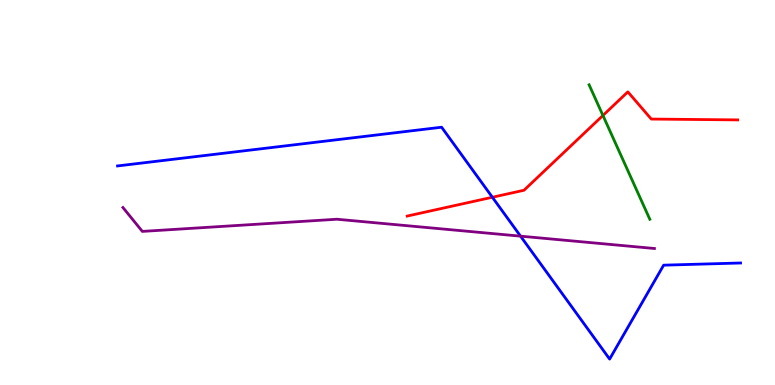[{'lines': ['blue', 'red'], 'intersections': [{'x': 6.35, 'y': 4.88}]}, {'lines': ['green', 'red'], 'intersections': [{'x': 7.78, 'y': 7.0}]}, {'lines': ['purple', 'red'], 'intersections': []}, {'lines': ['blue', 'green'], 'intersections': []}, {'lines': ['blue', 'purple'], 'intersections': [{'x': 6.72, 'y': 3.87}]}, {'lines': ['green', 'purple'], 'intersections': []}]